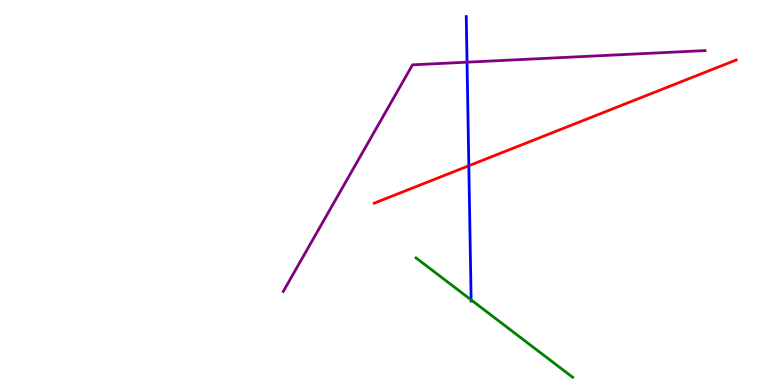[{'lines': ['blue', 'red'], 'intersections': [{'x': 6.05, 'y': 5.69}]}, {'lines': ['green', 'red'], 'intersections': []}, {'lines': ['purple', 'red'], 'intersections': []}, {'lines': ['blue', 'green'], 'intersections': [{'x': 6.08, 'y': 2.21}]}, {'lines': ['blue', 'purple'], 'intersections': [{'x': 6.03, 'y': 8.38}]}, {'lines': ['green', 'purple'], 'intersections': []}]